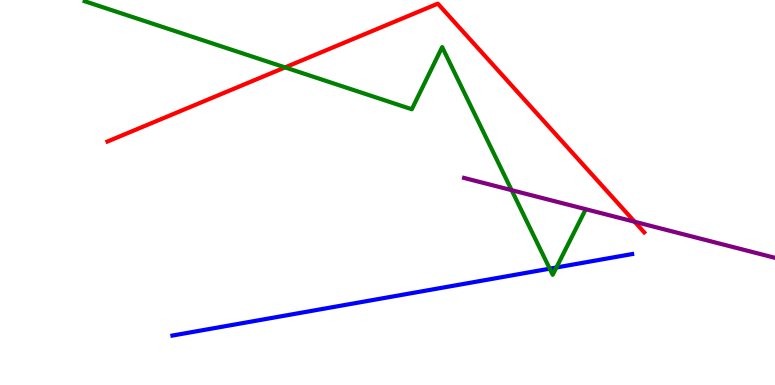[{'lines': ['blue', 'red'], 'intersections': []}, {'lines': ['green', 'red'], 'intersections': [{'x': 3.68, 'y': 8.25}]}, {'lines': ['purple', 'red'], 'intersections': [{'x': 8.19, 'y': 4.24}]}, {'lines': ['blue', 'green'], 'intersections': [{'x': 7.09, 'y': 3.02}, {'x': 7.18, 'y': 3.05}]}, {'lines': ['blue', 'purple'], 'intersections': []}, {'lines': ['green', 'purple'], 'intersections': [{'x': 6.6, 'y': 5.06}]}]